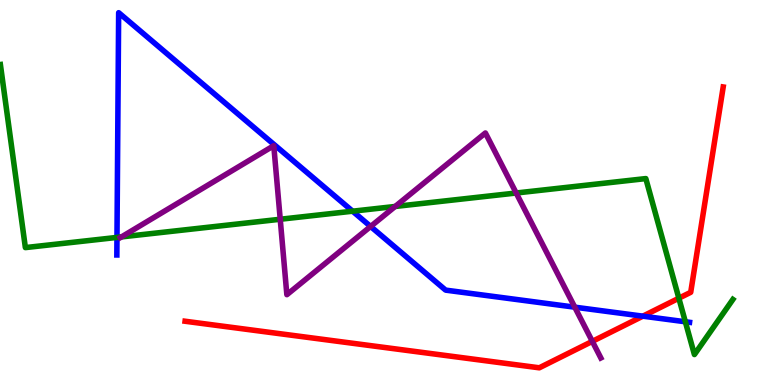[{'lines': ['blue', 'red'], 'intersections': [{'x': 8.29, 'y': 1.79}]}, {'lines': ['green', 'red'], 'intersections': [{'x': 8.76, 'y': 2.25}]}, {'lines': ['purple', 'red'], 'intersections': [{'x': 7.64, 'y': 1.13}]}, {'lines': ['blue', 'green'], 'intersections': [{'x': 1.51, 'y': 3.83}, {'x': 4.55, 'y': 4.51}, {'x': 8.84, 'y': 1.64}]}, {'lines': ['blue', 'purple'], 'intersections': [{'x': 4.78, 'y': 4.12}, {'x': 7.42, 'y': 2.02}]}, {'lines': ['green', 'purple'], 'intersections': [{'x': 1.57, 'y': 3.85}, {'x': 3.62, 'y': 4.31}, {'x': 5.1, 'y': 4.64}, {'x': 6.66, 'y': 4.99}]}]